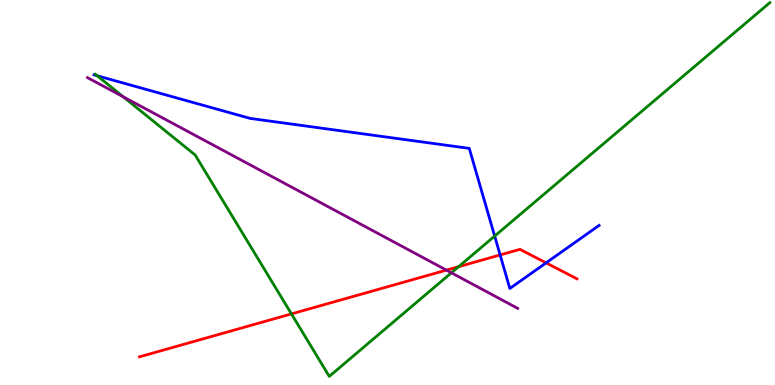[{'lines': ['blue', 'red'], 'intersections': [{'x': 6.45, 'y': 3.38}, {'x': 7.05, 'y': 3.17}]}, {'lines': ['green', 'red'], 'intersections': [{'x': 3.76, 'y': 1.85}, {'x': 5.92, 'y': 3.07}]}, {'lines': ['purple', 'red'], 'intersections': [{'x': 5.76, 'y': 2.98}]}, {'lines': ['blue', 'green'], 'intersections': [{'x': 1.25, 'y': 8.03}, {'x': 6.38, 'y': 3.87}]}, {'lines': ['blue', 'purple'], 'intersections': []}, {'lines': ['green', 'purple'], 'intersections': [{'x': 1.59, 'y': 7.49}, {'x': 5.82, 'y': 2.91}]}]